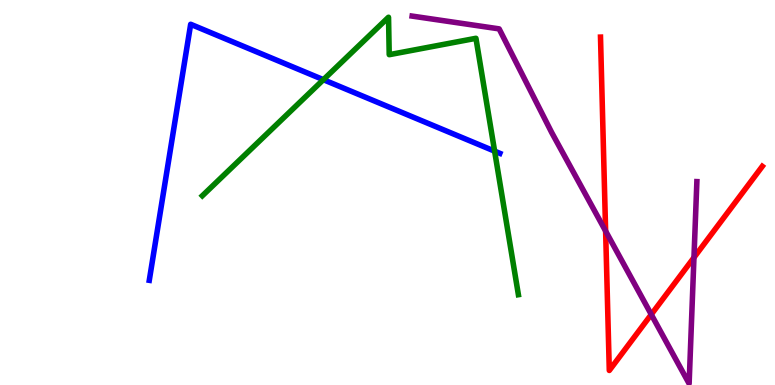[{'lines': ['blue', 'red'], 'intersections': []}, {'lines': ['green', 'red'], 'intersections': []}, {'lines': ['purple', 'red'], 'intersections': [{'x': 7.81, 'y': 4.0}, {'x': 8.4, 'y': 1.83}, {'x': 8.95, 'y': 3.31}]}, {'lines': ['blue', 'green'], 'intersections': [{'x': 4.17, 'y': 7.93}, {'x': 6.38, 'y': 6.07}]}, {'lines': ['blue', 'purple'], 'intersections': []}, {'lines': ['green', 'purple'], 'intersections': []}]